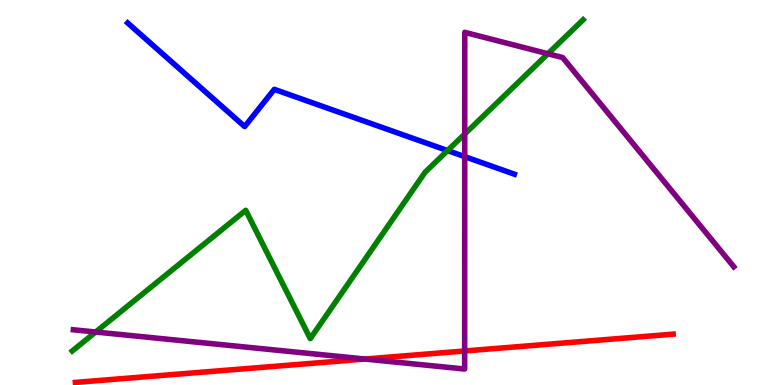[{'lines': ['blue', 'red'], 'intersections': []}, {'lines': ['green', 'red'], 'intersections': []}, {'lines': ['purple', 'red'], 'intersections': [{'x': 4.71, 'y': 0.674}, {'x': 6.0, 'y': 0.883}]}, {'lines': ['blue', 'green'], 'intersections': [{'x': 5.77, 'y': 6.09}]}, {'lines': ['blue', 'purple'], 'intersections': [{'x': 6.0, 'y': 5.93}]}, {'lines': ['green', 'purple'], 'intersections': [{'x': 1.23, 'y': 1.38}, {'x': 6.0, 'y': 6.52}, {'x': 7.07, 'y': 8.6}]}]